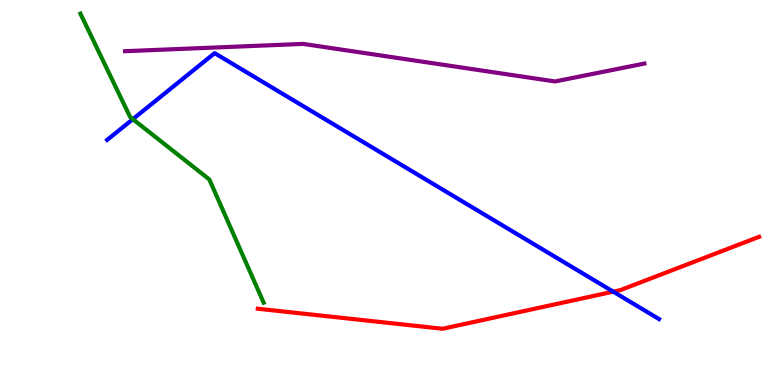[{'lines': ['blue', 'red'], 'intersections': [{'x': 7.91, 'y': 2.42}]}, {'lines': ['green', 'red'], 'intersections': []}, {'lines': ['purple', 'red'], 'intersections': []}, {'lines': ['blue', 'green'], 'intersections': [{'x': 1.71, 'y': 6.9}]}, {'lines': ['blue', 'purple'], 'intersections': []}, {'lines': ['green', 'purple'], 'intersections': []}]